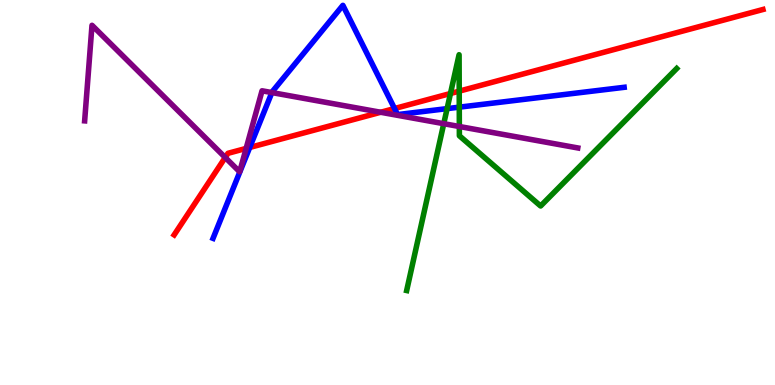[{'lines': ['blue', 'red'], 'intersections': [{'x': 3.22, 'y': 6.17}, {'x': 5.09, 'y': 7.18}]}, {'lines': ['green', 'red'], 'intersections': [{'x': 5.81, 'y': 7.57}, {'x': 5.93, 'y': 7.63}]}, {'lines': ['purple', 'red'], 'intersections': [{'x': 2.91, 'y': 5.91}, {'x': 3.18, 'y': 6.14}, {'x': 4.91, 'y': 7.08}]}, {'lines': ['blue', 'green'], 'intersections': [{'x': 5.77, 'y': 7.18}, {'x': 5.93, 'y': 7.22}]}, {'lines': ['blue', 'purple'], 'intersections': [{'x': 3.51, 'y': 7.6}]}, {'lines': ['green', 'purple'], 'intersections': [{'x': 5.73, 'y': 6.79}, {'x': 5.93, 'y': 6.71}]}]